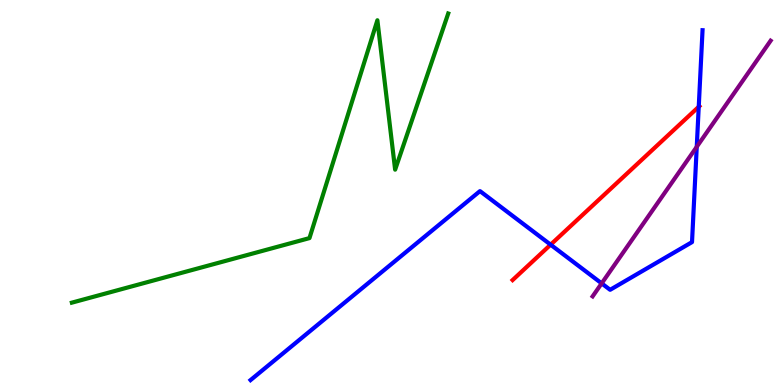[{'lines': ['blue', 'red'], 'intersections': [{'x': 7.1, 'y': 3.64}, {'x': 9.02, 'y': 7.23}]}, {'lines': ['green', 'red'], 'intersections': []}, {'lines': ['purple', 'red'], 'intersections': []}, {'lines': ['blue', 'green'], 'intersections': []}, {'lines': ['blue', 'purple'], 'intersections': [{'x': 7.76, 'y': 2.64}, {'x': 8.99, 'y': 6.19}]}, {'lines': ['green', 'purple'], 'intersections': []}]